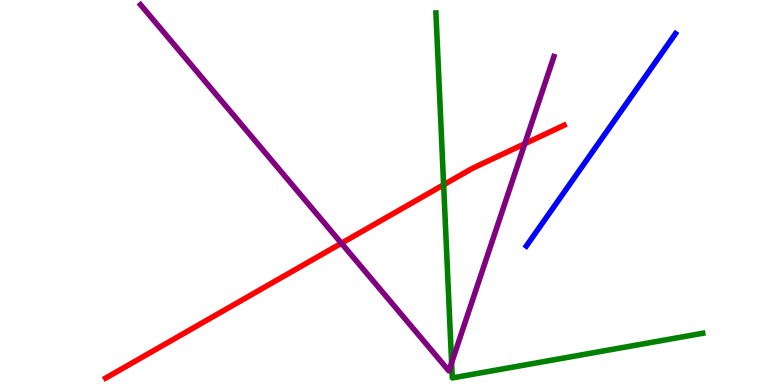[{'lines': ['blue', 'red'], 'intersections': []}, {'lines': ['green', 'red'], 'intersections': [{'x': 5.72, 'y': 5.2}]}, {'lines': ['purple', 'red'], 'intersections': [{'x': 4.41, 'y': 3.68}, {'x': 6.77, 'y': 6.27}]}, {'lines': ['blue', 'green'], 'intersections': []}, {'lines': ['blue', 'purple'], 'intersections': []}, {'lines': ['green', 'purple'], 'intersections': [{'x': 5.83, 'y': 0.577}]}]